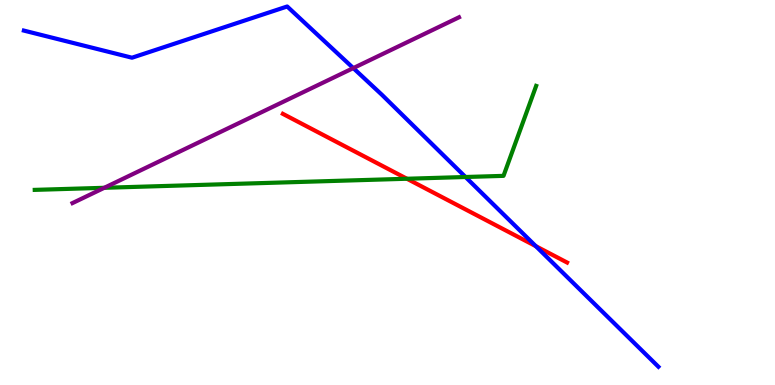[{'lines': ['blue', 'red'], 'intersections': [{'x': 6.91, 'y': 3.61}]}, {'lines': ['green', 'red'], 'intersections': [{'x': 5.25, 'y': 5.36}]}, {'lines': ['purple', 'red'], 'intersections': []}, {'lines': ['blue', 'green'], 'intersections': [{'x': 6.01, 'y': 5.4}]}, {'lines': ['blue', 'purple'], 'intersections': [{'x': 4.56, 'y': 8.23}]}, {'lines': ['green', 'purple'], 'intersections': [{'x': 1.35, 'y': 5.12}]}]